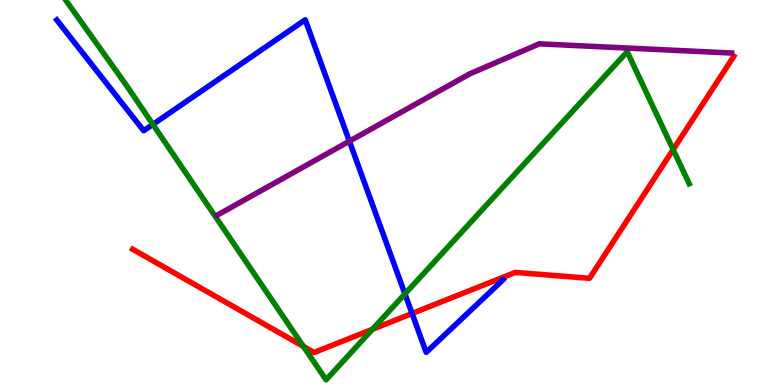[{'lines': ['blue', 'red'], 'intersections': [{'x': 5.32, 'y': 1.86}]}, {'lines': ['green', 'red'], 'intersections': [{'x': 3.92, 'y': 1.0}, {'x': 4.81, 'y': 1.45}, {'x': 8.69, 'y': 6.11}]}, {'lines': ['purple', 'red'], 'intersections': []}, {'lines': ['blue', 'green'], 'intersections': [{'x': 1.97, 'y': 6.77}, {'x': 5.22, 'y': 2.37}]}, {'lines': ['blue', 'purple'], 'intersections': [{'x': 4.51, 'y': 6.33}]}, {'lines': ['green', 'purple'], 'intersections': []}]